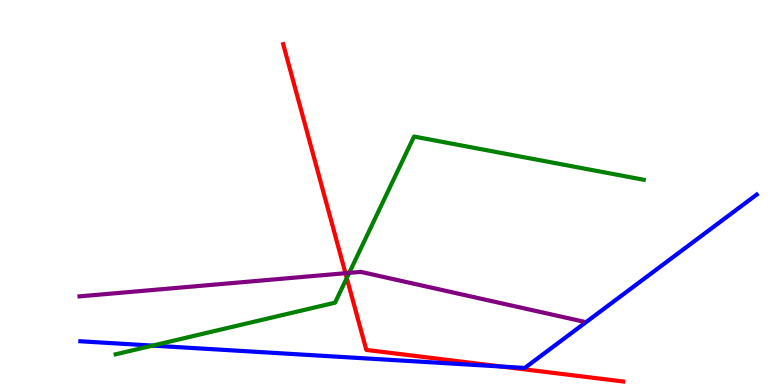[{'lines': ['blue', 'red'], 'intersections': [{'x': 6.47, 'y': 0.479}]}, {'lines': ['green', 'red'], 'intersections': [{'x': 4.47, 'y': 2.78}]}, {'lines': ['purple', 'red'], 'intersections': [{'x': 4.46, 'y': 2.9}]}, {'lines': ['blue', 'green'], 'intersections': [{'x': 1.97, 'y': 1.02}]}, {'lines': ['blue', 'purple'], 'intersections': []}, {'lines': ['green', 'purple'], 'intersections': [{'x': 4.51, 'y': 2.91}]}]